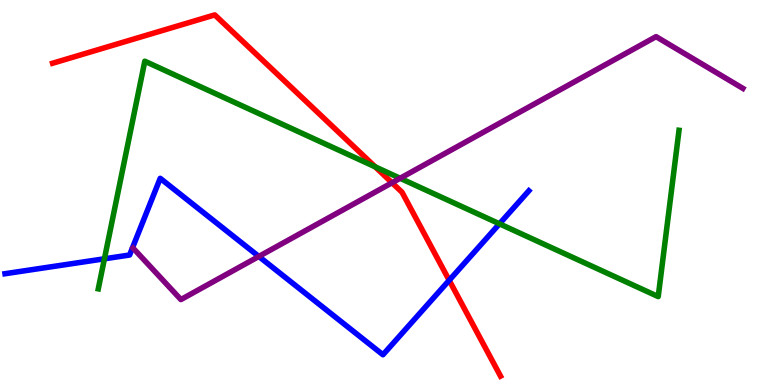[{'lines': ['blue', 'red'], 'intersections': [{'x': 5.8, 'y': 2.72}]}, {'lines': ['green', 'red'], 'intersections': [{'x': 4.84, 'y': 5.67}]}, {'lines': ['purple', 'red'], 'intersections': [{'x': 5.06, 'y': 5.25}]}, {'lines': ['blue', 'green'], 'intersections': [{'x': 1.35, 'y': 3.28}, {'x': 6.44, 'y': 4.19}]}, {'lines': ['blue', 'purple'], 'intersections': [{'x': 3.34, 'y': 3.34}]}, {'lines': ['green', 'purple'], 'intersections': [{'x': 5.16, 'y': 5.37}]}]